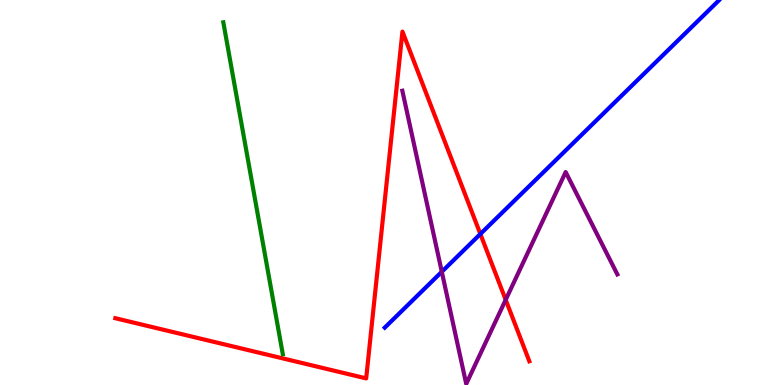[{'lines': ['blue', 'red'], 'intersections': [{'x': 6.2, 'y': 3.92}]}, {'lines': ['green', 'red'], 'intersections': []}, {'lines': ['purple', 'red'], 'intersections': [{'x': 6.53, 'y': 2.21}]}, {'lines': ['blue', 'green'], 'intersections': []}, {'lines': ['blue', 'purple'], 'intersections': [{'x': 5.7, 'y': 2.94}]}, {'lines': ['green', 'purple'], 'intersections': []}]